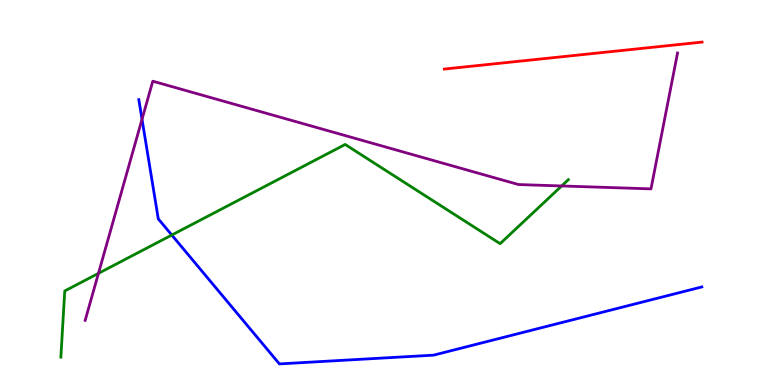[{'lines': ['blue', 'red'], 'intersections': []}, {'lines': ['green', 'red'], 'intersections': []}, {'lines': ['purple', 'red'], 'intersections': []}, {'lines': ['blue', 'green'], 'intersections': [{'x': 2.22, 'y': 3.9}]}, {'lines': ['blue', 'purple'], 'intersections': [{'x': 1.83, 'y': 6.9}]}, {'lines': ['green', 'purple'], 'intersections': [{'x': 1.27, 'y': 2.9}, {'x': 7.25, 'y': 5.17}]}]